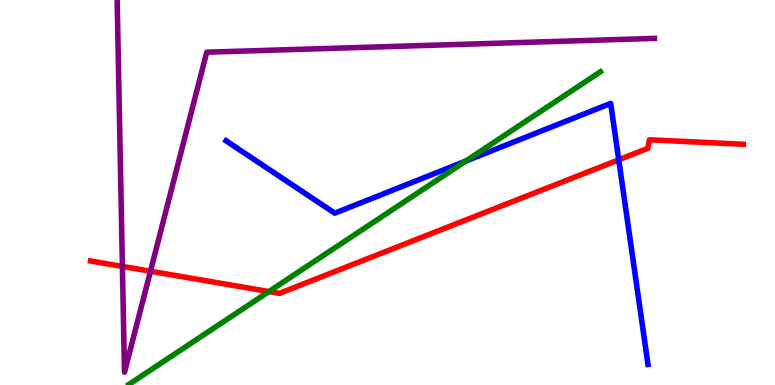[{'lines': ['blue', 'red'], 'intersections': [{'x': 7.98, 'y': 5.85}]}, {'lines': ['green', 'red'], 'intersections': [{'x': 3.47, 'y': 2.43}]}, {'lines': ['purple', 'red'], 'intersections': [{'x': 1.58, 'y': 3.08}, {'x': 1.94, 'y': 2.96}]}, {'lines': ['blue', 'green'], 'intersections': [{'x': 6.01, 'y': 5.82}]}, {'lines': ['blue', 'purple'], 'intersections': []}, {'lines': ['green', 'purple'], 'intersections': []}]